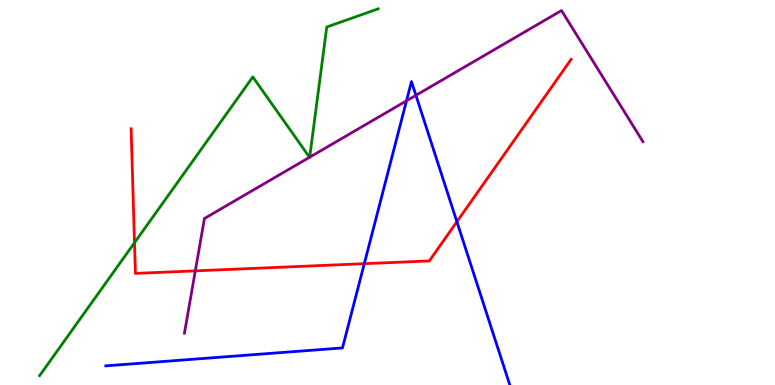[{'lines': ['blue', 'red'], 'intersections': [{'x': 4.7, 'y': 3.15}, {'x': 5.9, 'y': 4.24}]}, {'lines': ['green', 'red'], 'intersections': [{'x': 1.74, 'y': 3.7}]}, {'lines': ['purple', 'red'], 'intersections': [{'x': 2.52, 'y': 2.96}]}, {'lines': ['blue', 'green'], 'intersections': []}, {'lines': ['blue', 'purple'], 'intersections': [{'x': 5.25, 'y': 7.38}, {'x': 5.37, 'y': 7.52}]}, {'lines': ['green', 'purple'], 'intersections': [{'x': 3.99, 'y': 5.91}, {'x': 4.0, 'y': 5.92}]}]